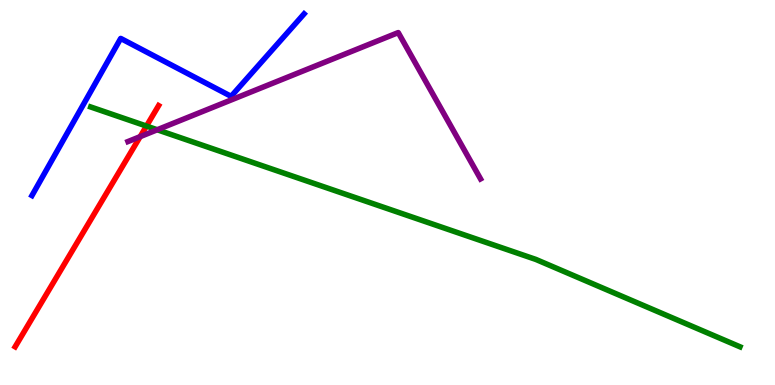[{'lines': ['blue', 'red'], 'intersections': []}, {'lines': ['green', 'red'], 'intersections': [{'x': 1.89, 'y': 6.73}]}, {'lines': ['purple', 'red'], 'intersections': [{'x': 1.81, 'y': 6.45}]}, {'lines': ['blue', 'green'], 'intersections': []}, {'lines': ['blue', 'purple'], 'intersections': []}, {'lines': ['green', 'purple'], 'intersections': [{'x': 2.03, 'y': 6.63}]}]